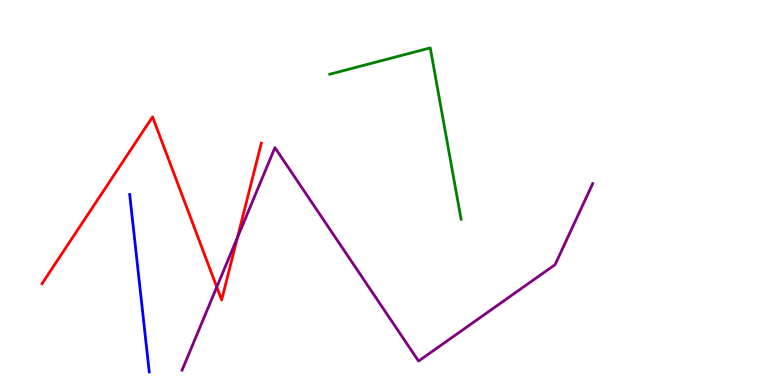[{'lines': ['blue', 'red'], 'intersections': []}, {'lines': ['green', 'red'], 'intersections': []}, {'lines': ['purple', 'red'], 'intersections': [{'x': 2.8, 'y': 2.54}, {'x': 3.06, 'y': 3.83}]}, {'lines': ['blue', 'green'], 'intersections': []}, {'lines': ['blue', 'purple'], 'intersections': []}, {'lines': ['green', 'purple'], 'intersections': []}]